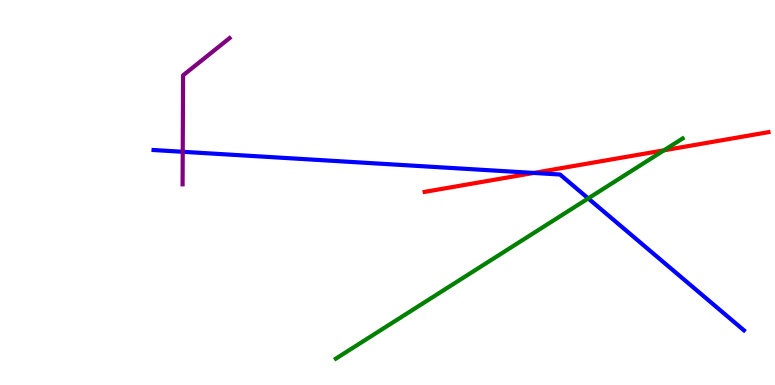[{'lines': ['blue', 'red'], 'intersections': [{'x': 6.89, 'y': 5.51}]}, {'lines': ['green', 'red'], 'intersections': [{'x': 8.57, 'y': 6.1}]}, {'lines': ['purple', 'red'], 'intersections': []}, {'lines': ['blue', 'green'], 'intersections': [{'x': 7.59, 'y': 4.85}]}, {'lines': ['blue', 'purple'], 'intersections': [{'x': 2.36, 'y': 6.06}]}, {'lines': ['green', 'purple'], 'intersections': []}]